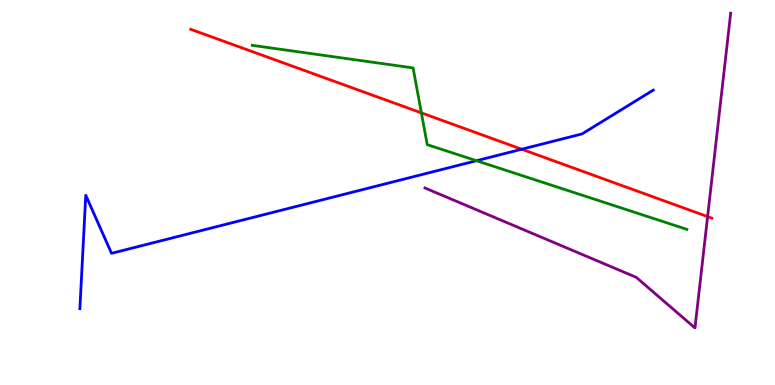[{'lines': ['blue', 'red'], 'intersections': [{'x': 6.73, 'y': 6.12}]}, {'lines': ['green', 'red'], 'intersections': [{'x': 5.44, 'y': 7.07}]}, {'lines': ['purple', 'red'], 'intersections': [{'x': 9.13, 'y': 4.37}]}, {'lines': ['blue', 'green'], 'intersections': [{'x': 6.15, 'y': 5.83}]}, {'lines': ['blue', 'purple'], 'intersections': []}, {'lines': ['green', 'purple'], 'intersections': []}]